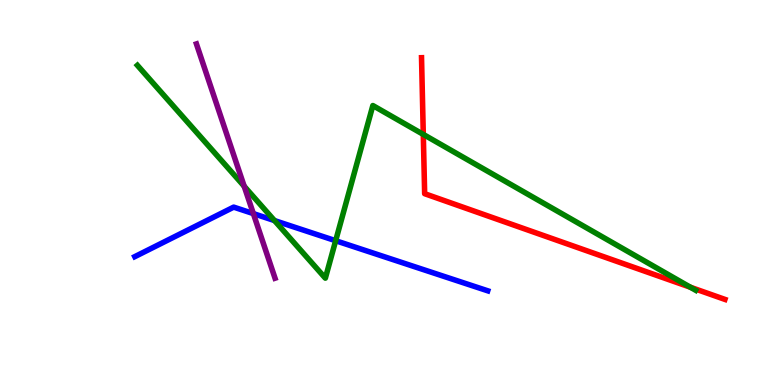[{'lines': ['blue', 'red'], 'intersections': []}, {'lines': ['green', 'red'], 'intersections': [{'x': 5.46, 'y': 6.51}, {'x': 8.91, 'y': 2.54}]}, {'lines': ['purple', 'red'], 'intersections': []}, {'lines': ['blue', 'green'], 'intersections': [{'x': 3.54, 'y': 4.27}, {'x': 4.33, 'y': 3.75}]}, {'lines': ['blue', 'purple'], 'intersections': [{'x': 3.27, 'y': 4.45}]}, {'lines': ['green', 'purple'], 'intersections': [{'x': 3.15, 'y': 5.16}]}]